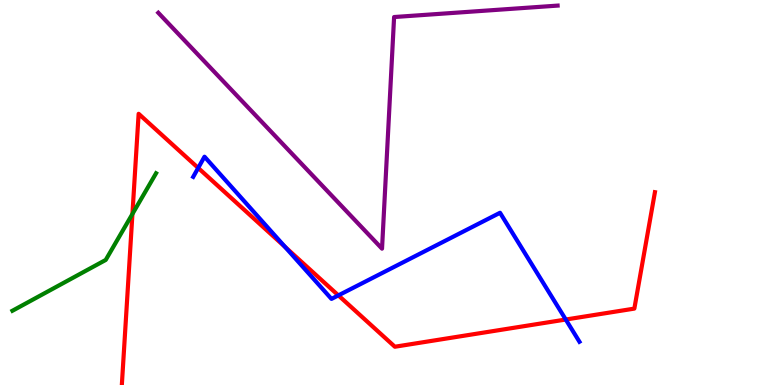[{'lines': ['blue', 'red'], 'intersections': [{'x': 2.56, 'y': 5.64}, {'x': 3.68, 'y': 3.59}, {'x': 4.37, 'y': 2.33}, {'x': 7.3, 'y': 1.7}]}, {'lines': ['green', 'red'], 'intersections': [{'x': 1.71, 'y': 4.44}]}, {'lines': ['purple', 'red'], 'intersections': []}, {'lines': ['blue', 'green'], 'intersections': []}, {'lines': ['blue', 'purple'], 'intersections': []}, {'lines': ['green', 'purple'], 'intersections': []}]